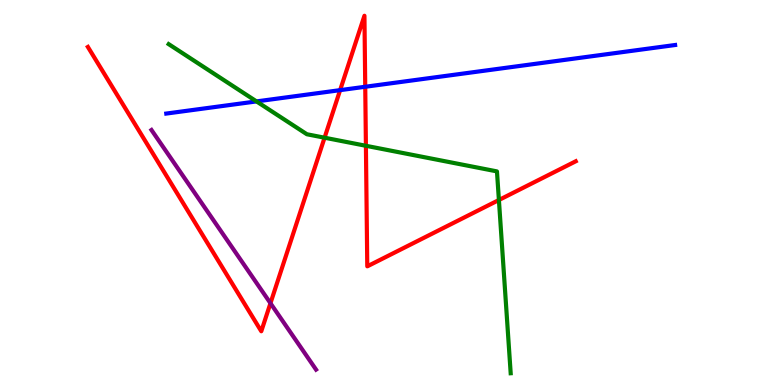[{'lines': ['blue', 'red'], 'intersections': [{'x': 4.39, 'y': 7.66}, {'x': 4.71, 'y': 7.75}]}, {'lines': ['green', 'red'], 'intersections': [{'x': 4.19, 'y': 6.42}, {'x': 4.72, 'y': 6.21}, {'x': 6.44, 'y': 4.8}]}, {'lines': ['purple', 'red'], 'intersections': [{'x': 3.49, 'y': 2.12}]}, {'lines': ['blue', 'green'], 'intersections': [{'x': 3.31, 'y': 7.37}]}, {'lines': ['blue', 'purple'], 'intersections': []}, {'lines': ['green', 'purple'], 'intersections': []}]